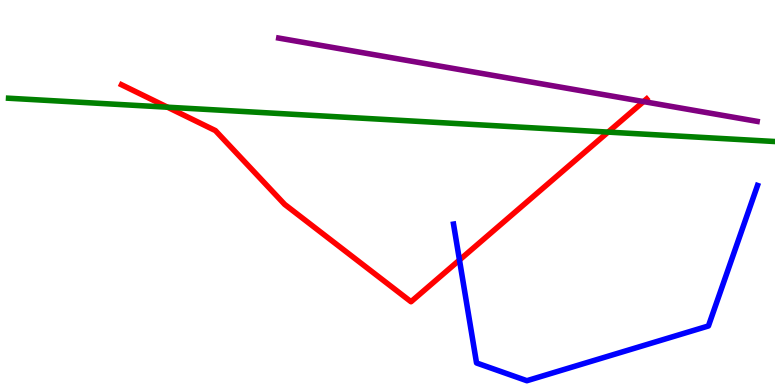[{'lines': ['blue', 'red'], 'intersections': [{'x': 5.93, 'y': 3.25}]}, {'lines': ['green', 'red'], 'intersections': [{'x': 2.16, 'y': 7.22}, {'x': 7.85, 'y': 6.57}]}, {'lines': ['purple', 'red'], 'intersections': [{'x': 8.3, 'y': 7.36}]}, {'lines': ['blue', 'green'], 'intersections': []}, {'lines': ['blue', 'purple'], 'intersections': []}, {'lines': ['green', 'purple'], 'intersections': []}]